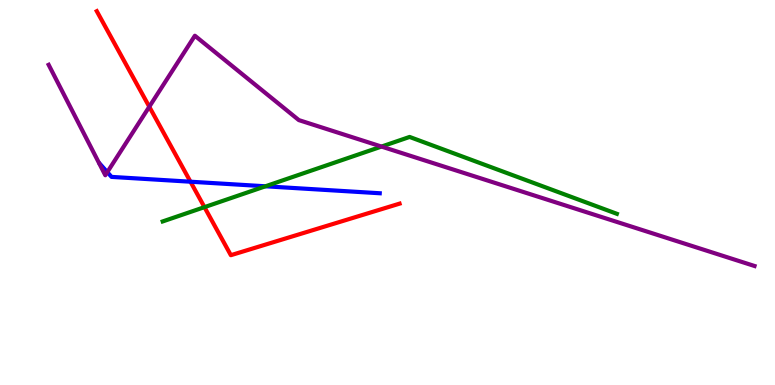[{'lines': ['blue', 'red'], 'intersections': [{'x': 2.46, 'y': 5.28}]}, {'lines': ['green', 'red'], 'intersections': [{'x': 2.64, 'y': 4.62}]}, {'lines': ['purple', 'red'], 'intersections': [{'x': 1.93, 'y': 7.23}]}, {'lines': ['blue', 'green'], 'intersections': [{'x': 3.42, 'y': 5.16}]}, {'lines': ['blue', 'purple'], 'intersections': [{'x': 1.38, 'y': 5.53}]}, {'lines': ['green', 'purple'], 'intersections': [{'x': 4.92, 'y': 6.19}]}]